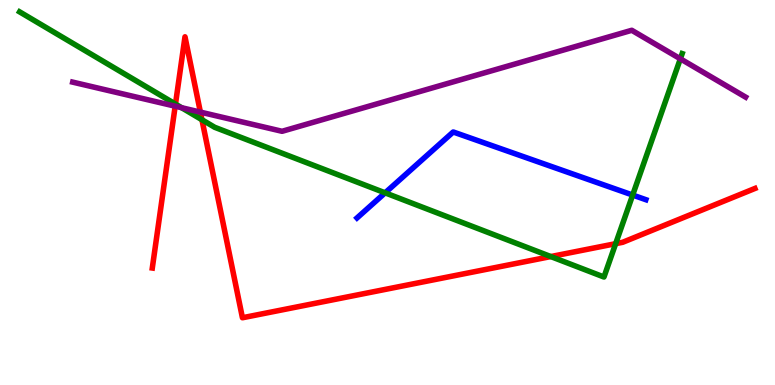[{'lines': ['blue', 'red'], 'intersections': []}, {'lines': ['green', 'red'], 'intersections': [{'x': 2.26, 'y': 7.3}, {'x': 2.61, 'y': 6.89}, {'x': 7.11, 'y': 3.34}, {'x': 7.94, 'y': 3.67}]}, {'lines': ['purple', 'red'], 'intersections': [{'x': 2.26, 'y': 7.24}, {'x': 2.59, 'y': 7.09}]}, {'lines': ['blue', 'green'], 'intersections': [{'x': 4.97, 'y': 4.99}, {'x': 8.16, 'y': 4.93}]}, {'lines': ['blue', 'purple'], 'intersections': []}, {'lines': ['green', 'purple'], 'intersections': [{'x': 2.34, 'y': 7.2}, {'x': 8.78, 'y': 8.47}]}]